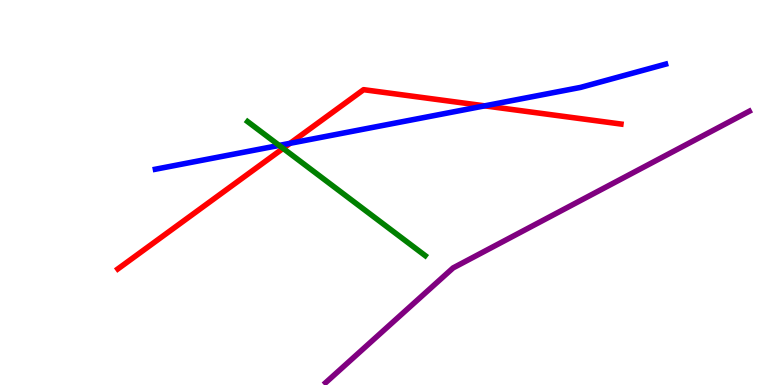[{'lines': ['blue', 'red'], 'intersections': [{'x': 3.74, 'y': 6.28}, {'x': 6.25, 'y': 7.25}]}, {'lines': ['green', 'red'], 'intersections': [{'x': 3.65, 'y': 6.15}]}, {'lines': ['purple', 'red'], 'intersections': []}, {'lines': ['blue', 'green'], 'intersections': [{'x': 3.6, 'y': 6.22}]}, {'lines': ['blue', 'purple'], 'intersections': []}, {'lines': ['green', 'purple'], 'intersections': []}]